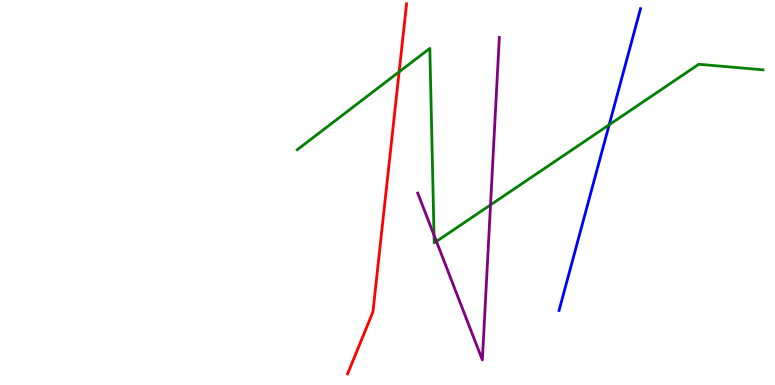[{'lines': ['blue', 'red'], 'intersections': []}, {'lines': ['green', 'red'], 'intersections': [{'x': 5.15, 'y': 8.13}]}, {'lines': ['purple', 'red'], 'intersections': []}, {'lines': ['blue', 'green'], 'intersections': [{'x': 7.86, 'y': 6.76}]}, {'lines': ['blue', 'purple'], 'intersections': []}, {'lines': ['green', 'purple'], 'intersections': [{'x': 5.6, 'y': 3.89}, {'x': 5.63, 'y': 3.73}, {'x': 6.33, 'y': 4.68}]}]